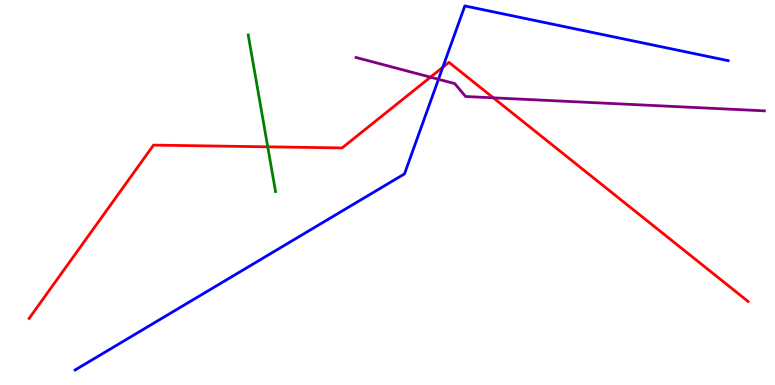[{'lines': ['blue', 'red'], 'intersections': [{'x': 5.71, 'y': 8.25}]}, {'lines': ['green', 'red'], 'intersections': [{'x': 3.45, 'y': 6.19}]}, {'lines': ['purple', 'red'], 'intersections': [{'x': 5.55, 'y': 8.0}, {'x': 6.37, 'y': 7.46}]}, {'lines': ['blue', 'green'], 'intersections': []}, {'lines': ['blue', 'purple'], 'intersections': [{'x': 5.66, 'y': 7.94}]}, {'lines': ['green', 'purple'], 'intersections': []}]